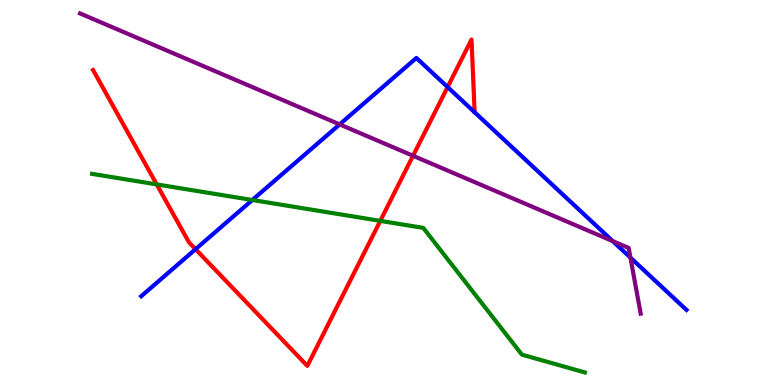[{'lines': ['blue', 'red'], 'intersections': [{'x': 2.52, 'y': 3.53}, {'x': 5.78, 'y': 7.74}]}, {'lines': ['green', 'red'], 'intersections': [{'x': 2.02, 'y': 5.21}, {'x': 4.91, 'y': 4.26}]}, {'lines': ['purple', 'red'], 'intersections': [{'x': 5.33, 'y': 5.95}]}, {'lines': ['blue', 'green'], 'intersections': [{'x': 3.26, 'y': 4.81}]}, {'lines': ['blue', 'purple'], 'intersections': [{'x': 4.38, 'y': 6.77}, {'x': 7.91, 'y': 3.74}, {'x': 8.13, 'y': 3.31}]}, {'lines': ['green', 'purple'], 'intersections': []}]